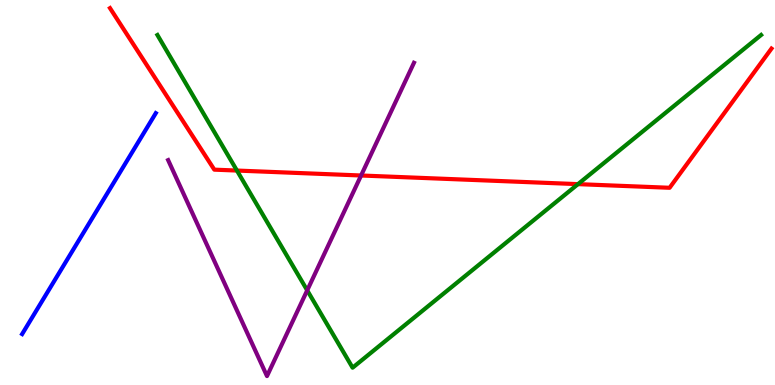[{'lines': ['blue', 'red'], 'intersections': []}, {'lines': ['green', 'red'], 'intersections': [{'x': 3.06, 'y': 5.57}, {'x': 7.46, 'y': 5.22}]}, {'lines': ['purple', 'red'], 'intersections': [{'x': 4.66, 'y': 5.44}]}, {'lines': ['blue', 'green'], 'intersections': []}, {'lines': ['blue', 'purple'], 'intersections': []}, {'lines': ['green', 'purple'], 'intersections': [{'x': 3.96, 'y': 2.46}]}]